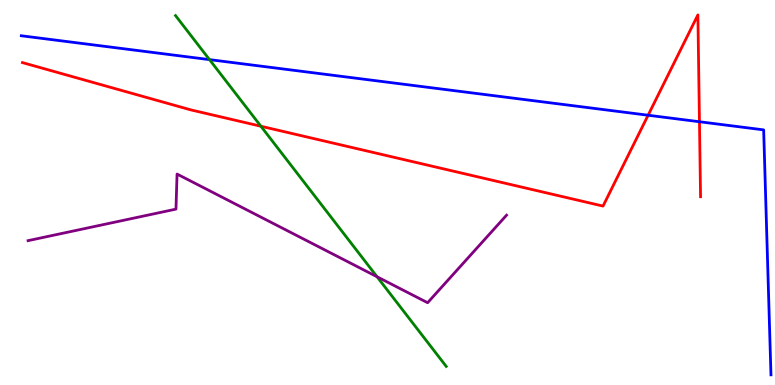[{'lines': ['blue', 'red'], 'intersections': [{'x': 8.36, 'y': 7.01}, {'x': 9.03, 'y': 6.84}]}, {'lines': ['green', 'red'], 'intersections': [{'x': 3.37, 'y': 6.72}]}, {'lines': ['purple', 'red'], 'intersections': []}, {'lines': ['blue', 'green'], 'intersections': [{'x': 2.7, 'y': 8.45}]}, {'lines': ['blue', 'purple'], 'intersections': []}, {'lines': ['green', 'purple'], 'intersections': [{'x': 4.87, 'y': 2.81}]}]